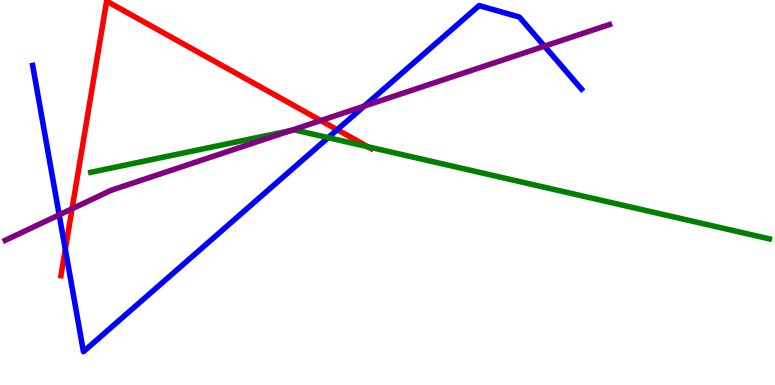[{'lines': ['blue', 'red'], 'intersections': [{'x': 0.843, 'y': 3.52}, {'x': 4.35, 'y': 6.63}]}, {'lines': ['green', 'red'], 'intersections': [{'x': 4.74, 'y': 6.19}]}, {'lines': ['purple', 'red'], 'intersections': [{'x': 0.93, 'y': 4.58}, {'x': 4.14, 'y': 6.87}]}, {'lines': ['blue', 'green'], 'intersections': [{'x': 4.23, 'y': 6.42}]}, {'lines': ['blue', 'purple'], 'intersections': [{'x': 0.764, 'y': 4.42}, {'x': 4.7, 'y': 7.24}, {'x': 7.03, 'y': 8.8}]}, {'lines': ['green', 'purple'], 'intersections': [{'x': 3.75, 'y': 6.61}]}]